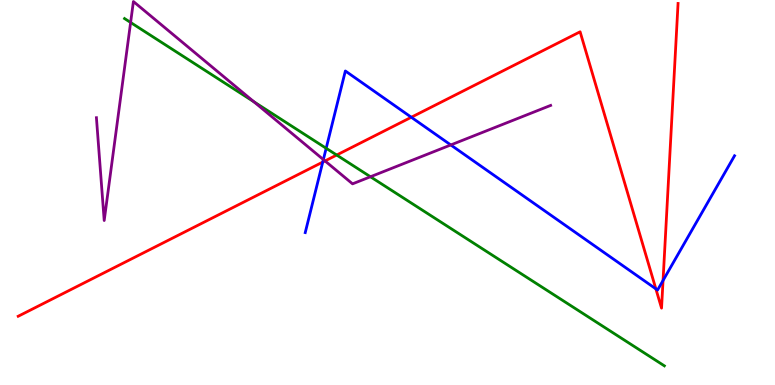[{'lines': ['blue', 'red'], 'intersections': [{'x': 4.16, 'y': 5.79}, {'x': 5.31, 'y': 6.95}, {'x': 8.46, 'y': 2.5}, {'x': 8.56, 'y': 2.71}]}, {'lines': ['green', 'red'], 'intersections': [{'x': 4.34, 'y': 5.97}]}, {'lines': ['purple', 'red'], 'intersections': [{'x': 4.19, 'y': 5.82}]}, {'lines': ['blue', 'green'], 'intersections': [{'x': 4.21, 'y': 6.15}]}, {'lines': ['blue', 'purple'], 'intersections': [{'x': 4.17, 'y': 5.86}, {'x': 5.82, 'y': 6.23}]}, {'lines': ['green', 'purple'], 'intersections': [{'x': 1.69, 'y': 9.42}, {'x': 3.28, 'y': 7.36}, {'x': 4.78, 'y': 5.41}]}]